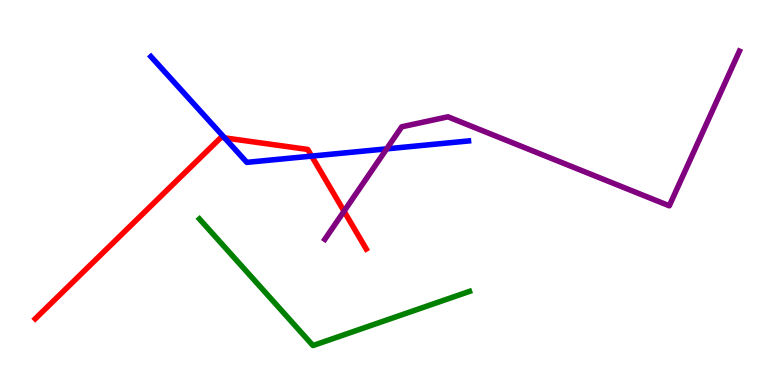[{'lines': ['blue', 'red'], 'intersections': [{'x': 2.9, 'y': 6.42}, {'x': 4.02, 'y': 5.95}]}, {'lines': ['green', 'red'], 'intersections': []}, {'lines': ['purple', 'red'], 'intersections': [{'x': 4.44, 'y': 4.51}]}, {'lines': ['blue', 'green'], 'intersections': []}, {'lines': ['blue', 'purple'], 'intersections': [{'x': 4.99, 'y': 6.13}]}, {'lines': ['green', 'purple'], 'intersections': []}]